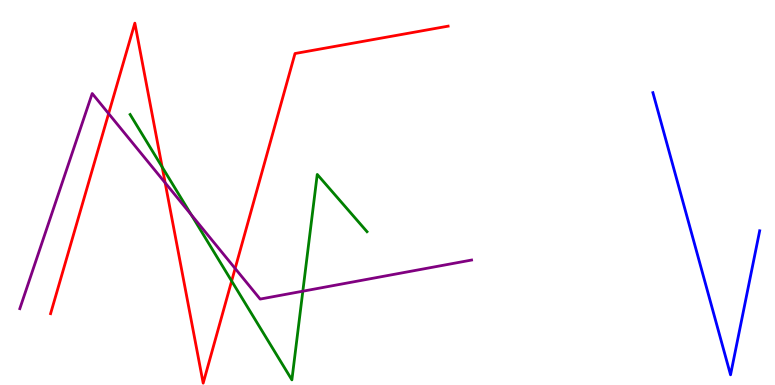[{'lines': ['blue', 'red'], 'intersections': []}, {'lines': ['green', 'red'], 'intersections': [{'x': 2.09, 'y': 5.66}, {'x': 2.99, 'y': 2.7}]}, {'lines': ['purple', 'red'], 'intersections': [{'x': 1.4, 'y': 7.05}, {'x': 2.13, 'y': 5.25}, {'x': 3.03, 'y': 3.03}]}, {'lines': ['blue', 'green'], 'intersections': []}, {'lines': ['blue', 'purple'], 'intersections': []}, {'lines': ['green', 'purple'], 'intersections': [{'x': 2.47, 'y': 4.42}, {'x': 3.91, 'y': 2.44}]}]